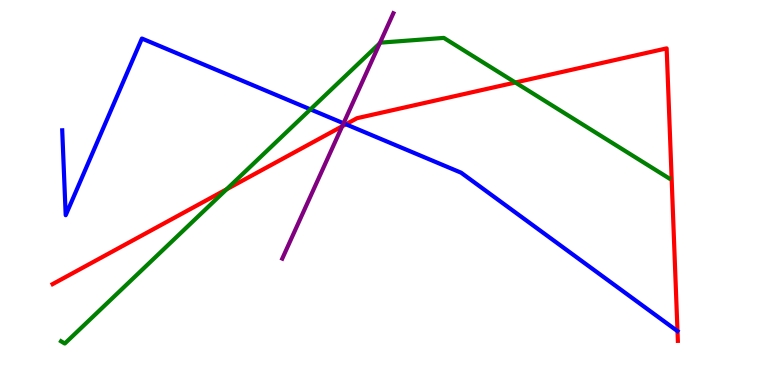[{'lines': ['blue', 'red'], 'intersections': [{'x': 4.46, 'y': 6.77}]}, {'lines': ['green', 'red'], 'intersections': [{'x': 2.92, 'y': 5.08}, {'x': 6.65, 'y': 7.86}]}, {'lines': ['purple', 'red'], 'intersections': [{'x': 4.42, 'y': 6.72}]}, {'lines': ['blue', 'green'], 'intersections': [{'x': 4.01, 'y': 7.16}]}, {'lines': ['blue', 'purple'], 'intersections': [{'x': 4.43, 'y': 6.8}]}, {'lines': ['green', 'purple'], 'intersections': [{'x': 4.9, 'y': 8.88}]}]